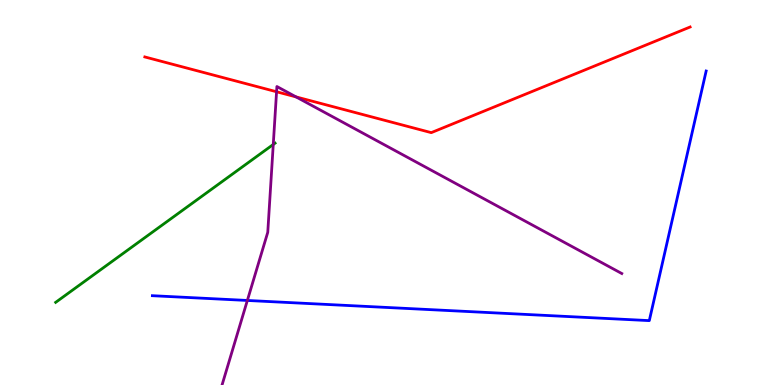[{'lines': ['blue', 'red'], 'intersections': []}, {'lines': ['green', 'red'], 'intersections': []}, {'lines': ['purple', 'red'], 'intersections': [{'x': 3.57, 'y': 7.62}, {'x': 3.82, 'y': 7.48}]}, {'lines': ['blue', 'green'], 'intersections': []}, {'lines': ['blue', 'purple'], 'intersections': [{'x': 3.19, 'y': 2.2}]}, {'lines': ['green', 'purple'], 'intersections': [{'x': 3.53, 'y': 6.25}]}]